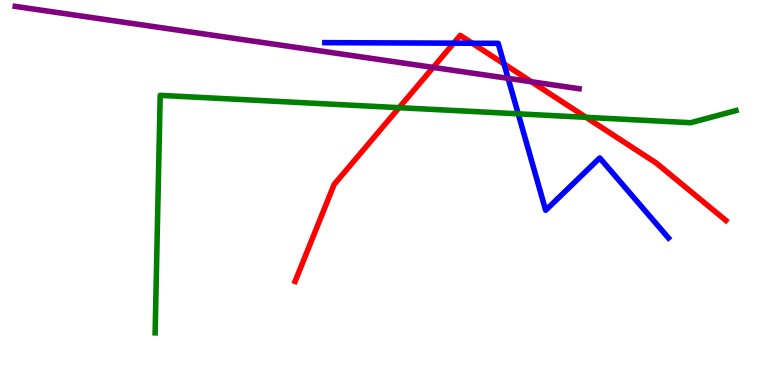[{'lines': ['blue', 'red'], 'intersections': [{'x': 5.85, 'y': 8.88}, {'x': 6.09, 'y': 8.88}, {'x': 6.5, 'y': 8.34}]}, {'lines': ['green', 'red'], 'intersections': [{'x': 5.15, 'y': 7.2}, {'x': 7.56, 'y': 6.95}]}, {'lines': ['purple', 'red'], 'intersections': [{'x': 5.59, 'y': 8.25}, {'x': 6.86, 'y': 7.88}]}, {'lines': ['blue', 'green'], 'intersections': [{'x': 6.69, 'y': 7.04}]}, {'lines': ['blue', 'purple'], 'intersections': [{'x': 6.56, 'y': 7.96}]}, {'lines': ['green', 'purple'], 'intersections': []}]